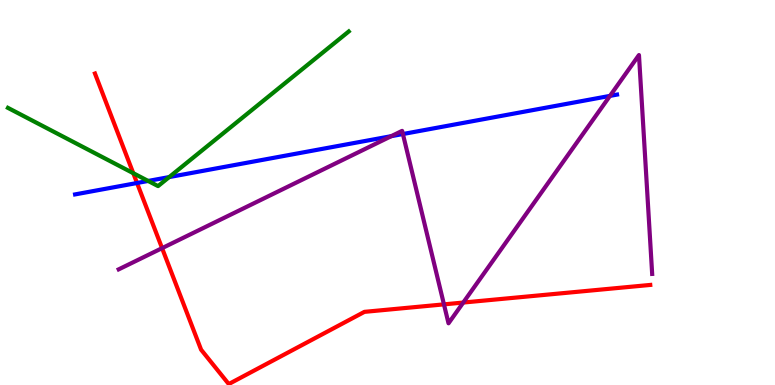[{'lines': ['blue', 'red'], 'intersections': [{'x': 1.77, 'y': 5.25}]}, {'lines': ['green', 'red'], 'intersections': [{'x': 1.72, 'y': 5.5}]}, {'lines': ['purple', 'red'], 'intersections': [{'x': 2.09, 'y': 3.55}, {'x': 5.73, 'y': 2.09}, {'x': 5.98, 'y': 2.14}]}, {'lines': ['blue', 'green'], 'intersections': [{'x': 1.91, 'y': 5.3}, {'x': 2.18, 'y': 5.4}]}, {'lines': ['blue', 'purple'], 'intersections': [{'x': 5.05, 'y': 6.46}, {'x': 5.2, 'y': 6.52}, {'x': 7.87, 'y': 7.51}]}, {'lines': ['green', 'purple'], 'intersections': []}]